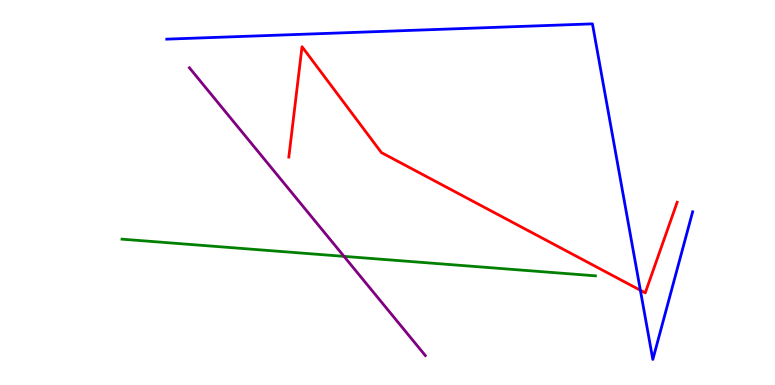[{'lines': ['blue', 'red'], 'intersections': [{'x': 8.26, 'y': 2.46}]}, {'lines': ['green', 'red'], 'intersections': []}, {'lines': ['purple', 'red'], 'intersections': []}, {'lines': ['blue', 'green'], 'intersections': []}, {'lines': ['blue', 'purple'], 'intersections': []}, {'lines': ['green', 'purple'], 'intersections': [{'x': 4.44, 'y': 3.34}]}]